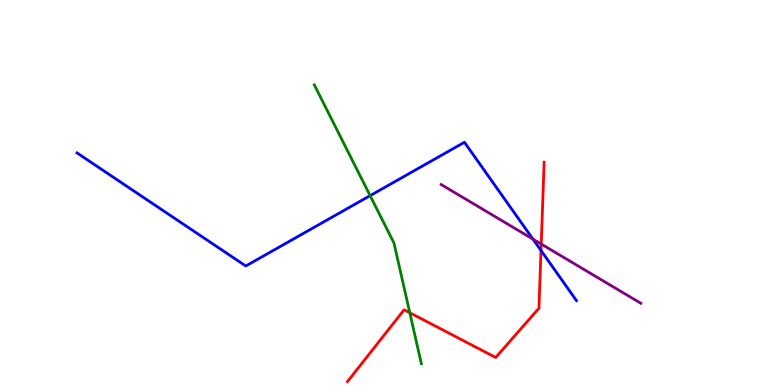[{'lines': ['blue', 'red'], 'intersections': [{'x': 6.98, 'y': 3.49}]}, {'lines': ['green', 'red'], 'intersections': [{'x': 5.29, 'y': 1.88}]}, {'lines': ['purple', 'red'], 'intersections': [{'x': 6.98, 'y': 3.66}]}, {'lines': ['blue', 'green'], 'intersections': [{'x': 4.78, 'y': 4.92}]}, {'lines': ['blue', 'purple'], 'intersections': [{'x': 6.88, 'y': 3.79}]}, {'lines': ['green', 'purple'], 'intersections': []}]